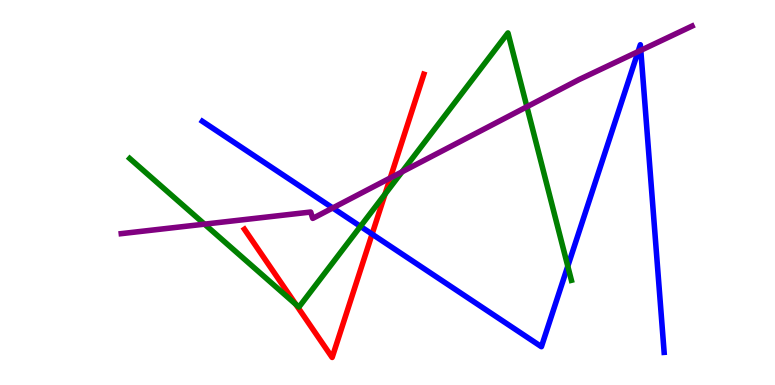[{'lines': ['blue', 'red'], 'intersections': [{'x': 4.8, 'y': 3.92}]}, {'lines': ['green', 'red'], 'intersections': [{'x': 3.82, 'y': 2.1}, {'x': 4.97, 'y': 4.96}]}, {'lines': ['purple', 'red'], 'intersections': [{'x': 5.04, 'y': 5.38}]}, {'lines': ['blue', 'green'], 'intersections': [{'x': 4.65, 'y': 4.12}, {'x': 7.33, 'y': 3.09}]}, {'lines': ['blue', 'purple'], 'intersections': [{'x': 4.29, 'y': 4.6}, {'x': 8.23, 'y': 8.66}, {'x': 8.27, 'y': 8.69}]}, {'lines': ['green', 'purple'], 'intersections': [{'x': 2.64, 'y': 4.18}, {'x': 5.19, 'y': 5.54}, {'x': 6.8, 'y': 7.23}]}]